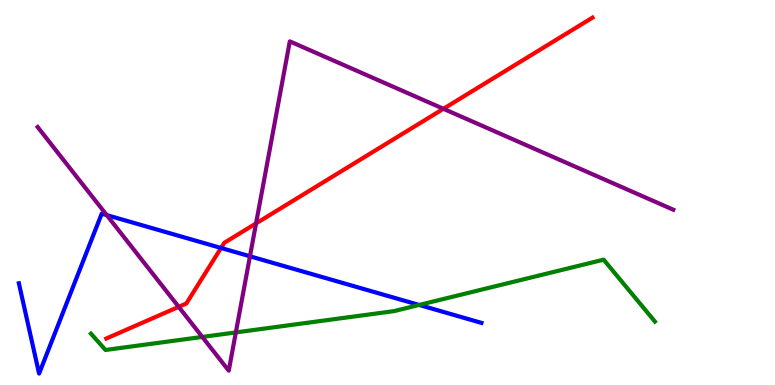[{'lines': ['blue', 'red'], 'intersections': [{'x': 2.85, 'y': 3.56}]}, {'lines': ['green', 'red'], 'intersections': []}, {'lines': ['purple', 'red'], 'intersections': [{'x': 2.31, 'y': 2.03}, {'x': 3.3, 'y': 4.2}, {'x': 5.72, 'y': 7.17}]}, {'lines': ['blue', 'green'], 'intersections': [{'x': 5.41, 'y': 2.08}]}, {'lines': ['blue', 'purple'], 'intersections': [{'x': 1.38, 'y': 4.41}, {'x': 3.23, 'y': 3.34}]}, {'lines': ['green', 'purple'], 'intersections': [{'x': 2.61, 'y': 1.25}, {'x': 3.04, 'y': 1.37}]}]